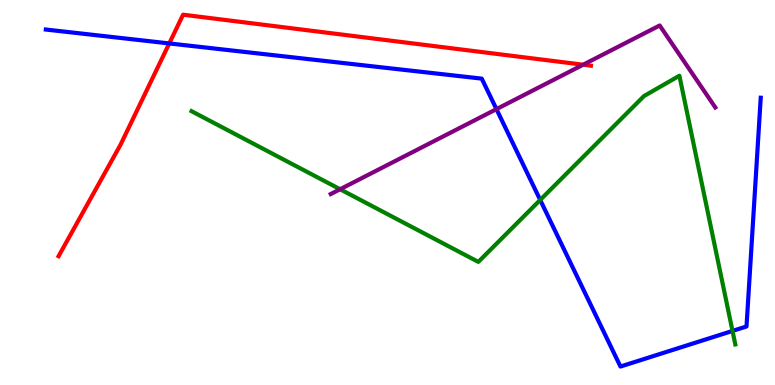[{'lines': ['blue', 'red'], 'intersections': [{'x': 2.18, 'y': 8.87}]}, {'lines': ['green', 'red'], 'intersections': []}, {'lines': ['purple', 'red'], 'intersections': [{'x': 7.52, 'y': 8.32}]}, {'lines': ['blue', 'green'], 'intersections': [{'x': 6.97, 'y': 4.81}, {'x': 9.45, 'y': 1.4}]}, {'lines': ['blue', 'purple'], 'intersections': [{'x': 6.41, 'y': 7.17}]}, {'lines': ['green', 'purple'], 'intersections': [{'x': 4.39, 'y': 5.08}]}]